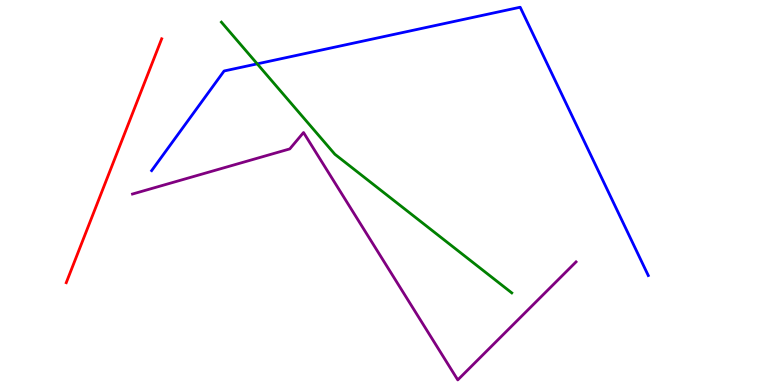[{'lines': ['blue', 'red'], 'intersections': []}, {'lines': ['green', 'red'], 'intersections': []}, {'lines': ['purple', 'red'], 'intersections': []}, {'lines': ['blue', 'green'], 'intersections': [{'x': 3.32, 'y': 8.34}]}, {'lines': ['blue', 'purple'], 'intersections': []}, {'lines': ['green', 'purple'], 'intersections': []}]